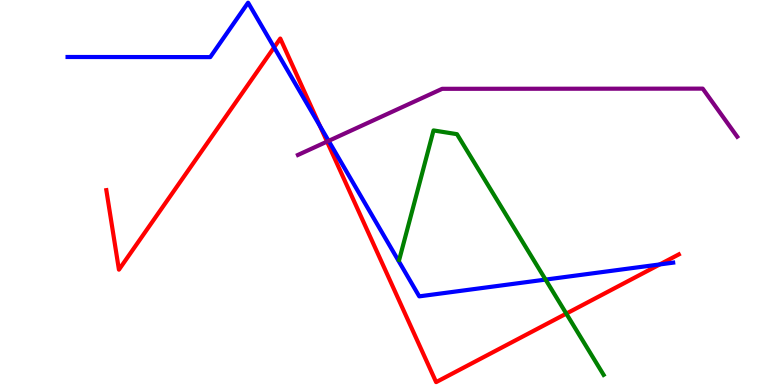[{'lines': ['blue', 'red'], 'intersections': [{'x': 3.54, 'y': 8.77}, {'x': 4.13, 'y': 6.73}, {'x': 8.51, 'y': 3.13}]}, {'lines': ['green', 'red'], 'intersections': [{'x': 7.31, 'y': 1.85}]}, {'lines': ['purple', 'red'], 'intersections': [{'x': 4.22, 'y': 6.32}]}, {'lines': ['blue', 'green'], 'intersections': [{'x': 7.04, 'y': 2.74}]}, {'lines': ['blue', 'purple'], 'intersections': [{'x': 4.24, 'y': 6.34}]}, {'lines': ['green', 'purple'], 'intersections': []}]